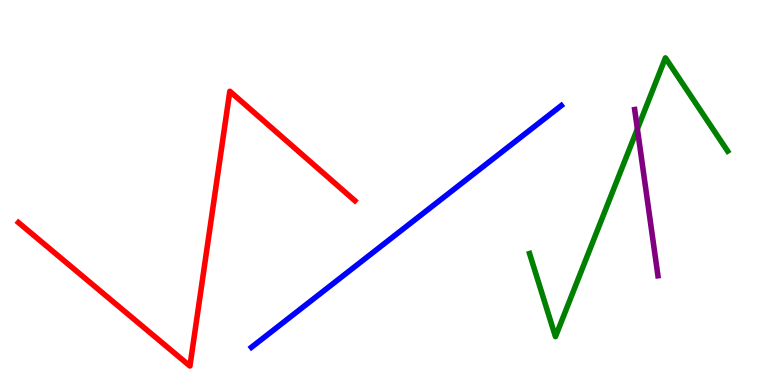[{'lines': ['blue', 'red'], 'intersections': []}, {'lines': ['green', 'red'], 'intersections': []}, {'lines': ['purple', 'red'], 'intersections': []}, {'lines': ['blue', 'green'], 'intersections': []}, {'lines': ['blue', 'purple'], 'intersections': []}, {'lines': ['green', 'purple'], 'intersections': [{'x': 8.22, 'y': 6.65}]}]